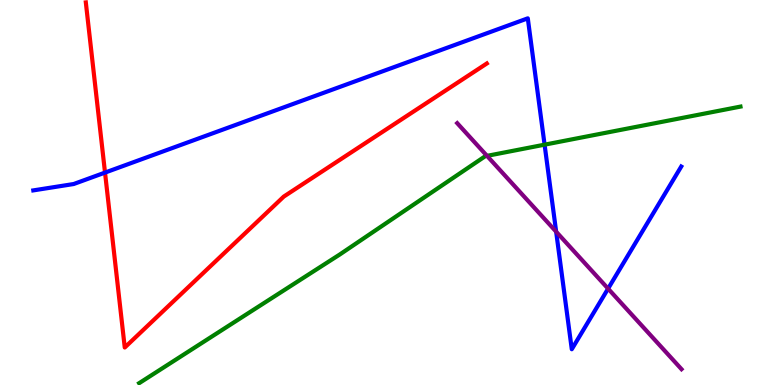[{'lines': ['blue', 'red'], 'intersections': [{'x': 1.36, 'y': 5.52}]}, {'lines': ['green', 'red'], 'intersections': []}, {'lines': ['purple', 'red'], 'intersections': []}, {'lines': ['blue', 'green'], 'intersections': [{'x': 7.03, 'y': 6.24}]}, {'lines': ['blue', 'purple'], 'intersections': [{'x': 7.18, 'y': 3.98}, {'x': 7.85, 'y': 2.5}]}, {'lines': ['green', 'purple'], 'intersections': [{'x': 6.28, 'y': 5.95}]}]